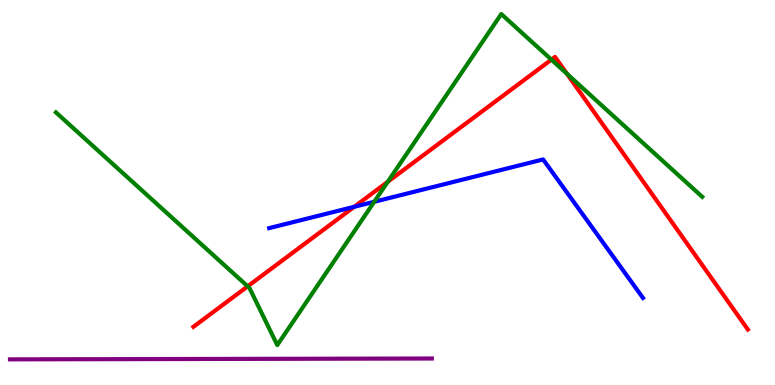[{'lines': ['blue', 'red'], 'intersections': [{'x': 4.57, 'y': 4.63}]}, {'lines': ['green', 'red'], 'intersections': [{'x': 3.2, 'y': 2.56}, {'x': 5.0, 'y': 5.28}, {'x': 7.11, 'y': 8.45}, {'x': 7.32, 'y': 8.08}]}, {'lines': ['purple', 'red'], 'intersections': []}, {'lines': ['blue', 'green'], 'intersections': [{'x': 4.83, 'y': 4.76}]}, {'lines': ['blue', 'purple'], 'intersections': []}, {'lines': ['green', 'purple'], 'intersections': []}]